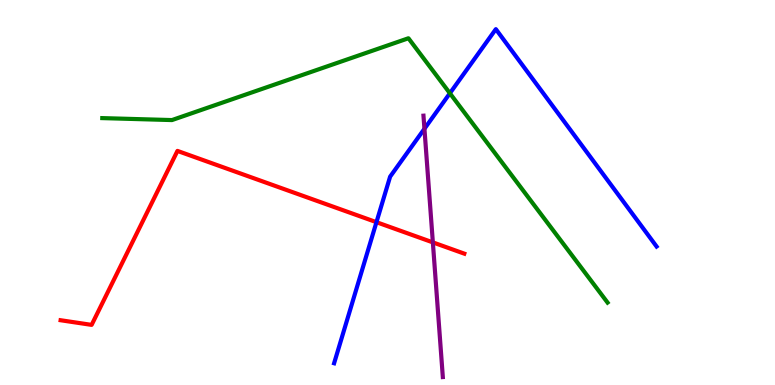[{'lines': ['blue', 'red'], 'intersections': [{'x': 4.86, 'y': 4.23}]}, {'lines': ['green', 'red'], 'intersections': []}, {'lines': ['purple', 'red'], 'intersections': [{'x': 5.59, 'y': 3.7}]}, {'lines': ['blue', 'green'], 'intersections': [{'x': 5.8, 'y': 7.58}]}, {'lines': ['blue', 'purple'], 'intersections': [{'x': 5.48, 'y': 6.66}]}, {'lines': ['green', 'purple'], 'intersections': []}]